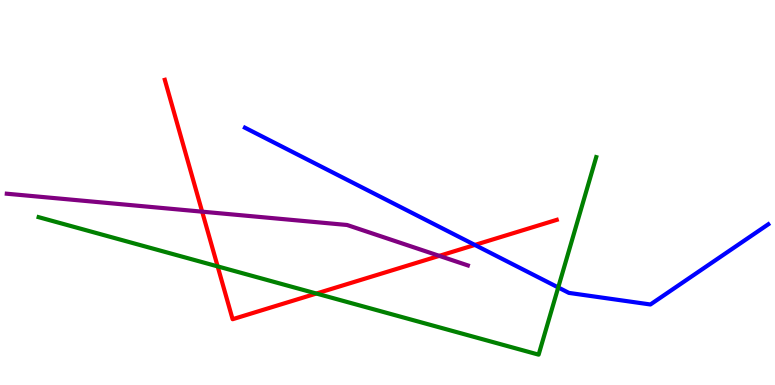[{'lines': ['blue', 'red'], 'intersections': [{'x': 6.13, 'y': 3.64}]}, {'lines': ['green', 'red'], 'intersections': [{'x': 2.81, 'y': 3.08}, {'x': 4.08, 'y': 2.38}]}, {'lines': ['purple', 'red'], 'intersections': [{'x': 2.61, 'y': 4.5}, {'x': 5.67, 'y': 3.35}]}, {'lines': ['blue', 'green'], 'intersections': [{'x': 7.2, 'y': 2.53}]}, {'lines': ['blue', 'purple'], 'intersections': []}, {'lines': ['green', 'purple'], 'intersections': []}]